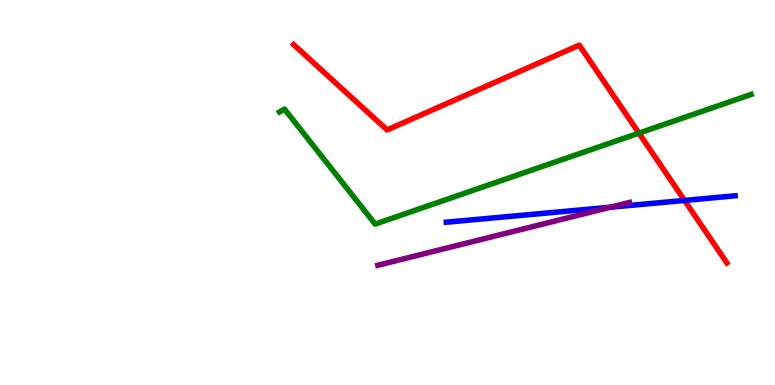[{'lines': ['blue', 'red'], 'intersections': [{'x': 8.83, 'y': 4.79}]}, {'lines': ['green', 'red'], 'intersections': [{'x': 8.24, 'y': 6.54}]}, {'lines': ['purple', 'red'], 'intersections': []}, {'lines': ['blue', 'green'], 'intersections': []}, {'lines': ['blue', 'purple'], 'intersections': [{'x': 7.88, 'y': 4.62}]}, {'lines': ['green', 'purple'], 'intersections': []}]